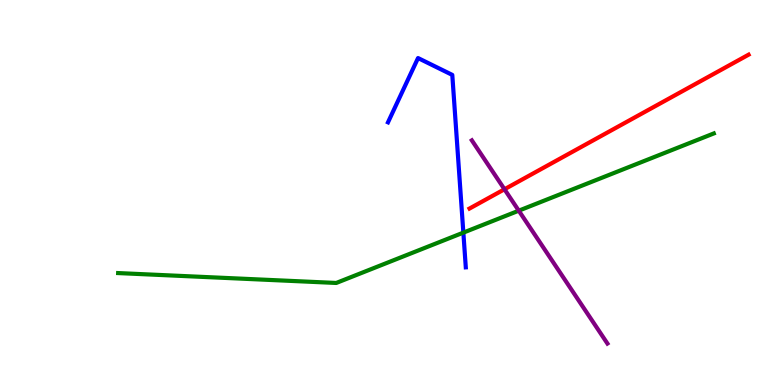[{'lines': ['blue', 'red'], 'intersections': []}, {'lines': ['green', 'red'], 'intersections': []}, {'lines': ['purple', 'red'], 'intersections': [{'x': 6.51, 'y': 5.08}]}, {'lines': ['blue', 'green'], 'intersections': [{'x': 5.98, 'y': 3.96}]}, {'lines': ['blue', 'purple'], 'intersections': []}, {'lines': ['green', 'purple'], 'intersections': [{'x': 6.69, 'y': 4.53}]}]